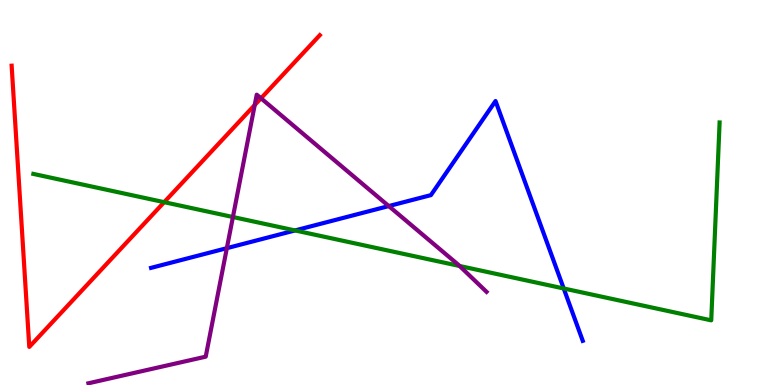[{'lines': ['blue', 'red'], 'intersections': []}, {'lines': ['green', 'red'], 'intersections': [{'x': 2.12, 'y': 4.75}]}, {'lines': ['purple', 'red'], 'intersections': [{'x': 3.29, 'y': 7.27}, {'x': 3.37, 'y': 7.45}]}, {'lines': ['blue', 'green'], 'intersections': [{'x': 3.81, 'y': 4.01}, {'x': 7.27, 'y': 2.51}]}, {'lines': ['blue', 'purple'], 'intersections': [{'x': 2.93, 'y': 3.55}, {'x': 5.02, 'y': 4.65}]}, {'lines': ['green', 'purple'], 'intersections': [{'x': 3.01, 'y': 4.36}, {'x': 5.93, 'y': 3.09}]}]